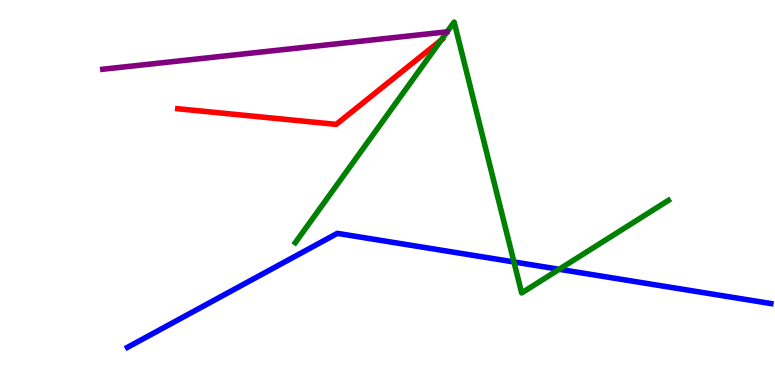[{'lines': ['blue', 'red'], 'intersections': []}, {'lines': ['green', 'red'], 'intersections': [{'x': 5.69, 'y': 8.96}]}, {'lines': ['purple', 'red'], 'intersections': []}, {'lines': ['blue', 'green'], 'intersections': [{'x': 6.63, 'y': 3.2}, {'x': 7.22, 'y': 3.01}]}, {'lines': ['blue', 'purple'], 'intersections': []}, {'lines': ['green', 'purple'], 'intersections': []}]